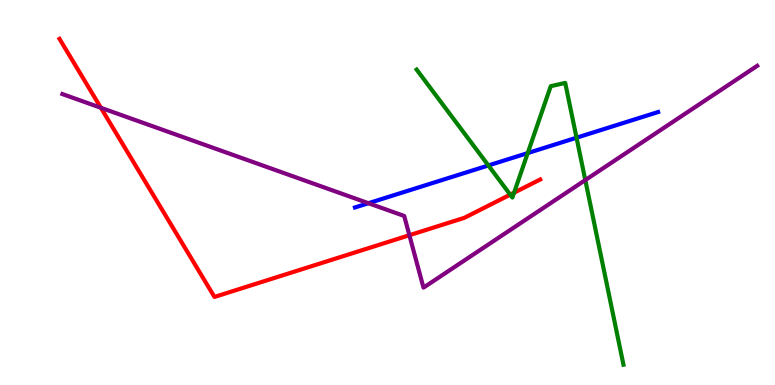[{'lines': ['blue', 'red'], 'intersections': []}, {'lines': ['green', 'red'], 'intersections': [{'x': 6.58, 'y': 4.94}, {'x': 6.63, 'y': 4.99}]}, {'lines': ['purple', 'red'], 'intersections': [{'x': 1.3, 'y': 7.2}, {'x': 5.28, 'y': 3.89}]}, {'lines': ['blue', 'green'], 'intersections': [{'x': 6.3, 'y': 5.7}, {'x': 6.81, 'y': 6.02}, {'x': 7.44, 'y': 6.42}]}, {'lines': ['blue', 'purple'], 'intersections': [{'x': 4.75, 'y': 4.72}]}, {'lines': ['green', 'purple'], 'intersections': [{'x': 7.55, 'y': 5.32}]}]